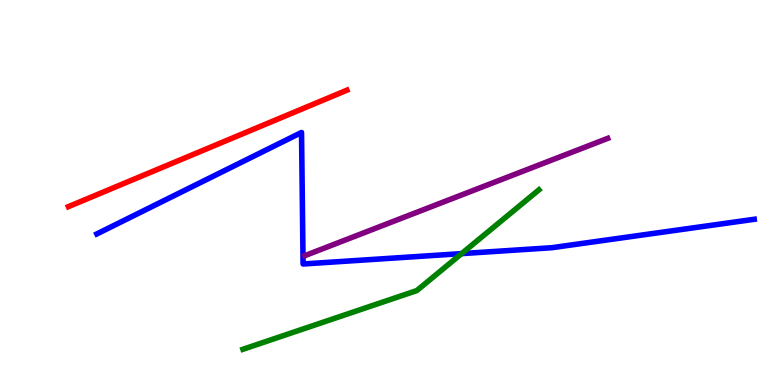[{'lines': ['blue', 'red'], 'intersections': []}, {'lines': ['green', 'red'], 'intersections': []}, {'lines': ['purple', 'red'], 'intersections': []}, {'lines': ['blue', 'green'], 'intersections': [{'x': 5.96, 'y': 3.41}]}, {'lines': ['blue', 'purple'], 'intersections': []}, {'lines': ['green', 'purple'], 'intersections': []}]